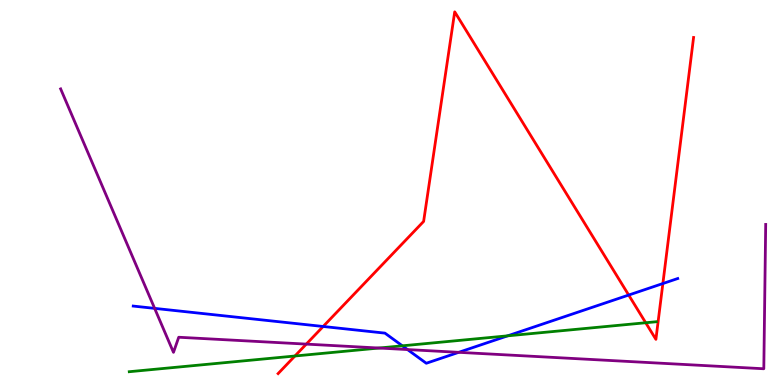[{'lines': ['blue', 'red'], 'intersections': [{'x': 4.17, 'y': 1.52}, {'x': 8.11, 'y': 2.34}, {'x': 8.55, 'y': 2.64}]}, {'lines': ['green', 'red'], 'intersections': [{'x': 3.81, 'y': 0.753}, {'x': 8.33, 'y': 1.62}]}, {'lines': ['purple', 'red'], 'intersections': [{'x': 3.95, 'y': 1.06}]}, {'lines': ['blue', 'green'], 'intersections': [{'x': 5.19, 'y': 1.02}, {'x': 6.55, 'y': 1.28}]}, {'lines': ['blue', 'purple'], 'intersections': [{'x': 2.0, 'y': 1.99}, {'x': 5.26, 'y': 0.92}, {'x': 5.92, 'y': 0.849}]}, {'lines': ['green', 'purple'], 'intersections': [{'x': 4.89, 'y': 0.96}]}]